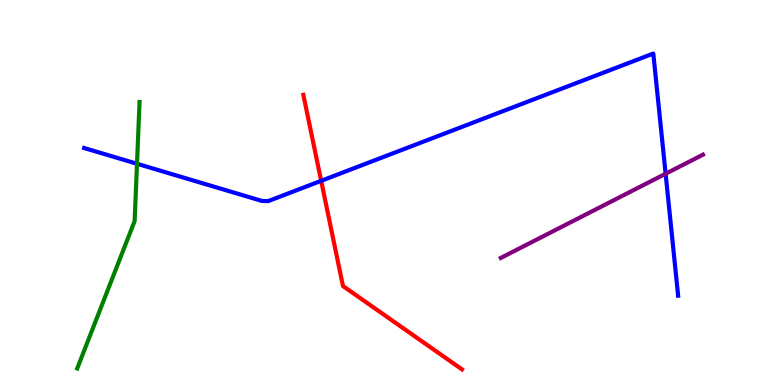[{'lines': ['blue', 'red'], 'intersections': [{'x': 4.14, 'y': 5.3}]}, {'lines': ['green', 'red'], 'intersections': []}, {'lines': ['purple', 'red'], 'intersections': []}, {'lines': ['blue', 'green'], 'intersections': [{'x': 1.77, 'y': 5.75}]}, {'lines': ['blue', 'purple'], 'intersections': [{'x': 8.59, 'y': 5.49}]}, {'lines': ['green', 'purple'], 'intersections': []}]